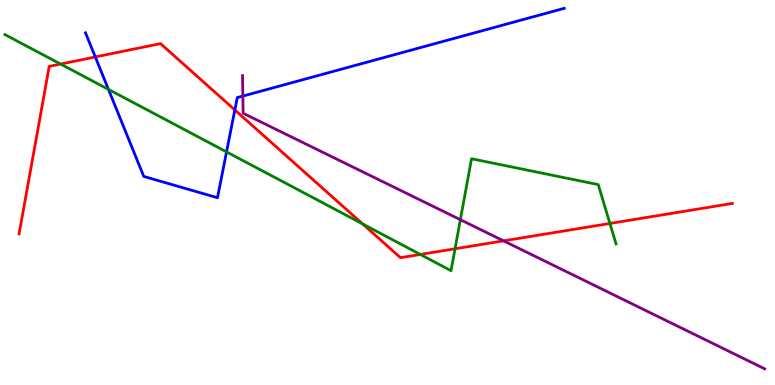[{'lines': ['blue', 'red'], 'intersections': [{'x': 1.23, 'y': 8.52}, {'x': 3.03, 'y': 7.14}]}, {'lines': ['green', 'red'], 'intersections': [{'x': 0.782, 'y': 8.34}, {'x': 4.68, 'y': 4.18}, {'x': 5.42, 'y': 3.39}, {'x': 5.87, 'y': 3.54}, {'x': 7.87, 'y': 4.2}]}, {'lines': ['purple', 'red'], 'intersections': [{'x': 6.5, 'y': 3.74}]}, {'lines': ['blue', 'green'], 'intersections': [{'x': 1.4, 'y': 7.68}, {'x': 2.92, 'y': 6.05}]}, {'lines': ['blue', 'purple'], 'intersections': [{'x': 3.13, 'y': 7.5}]}, {'lines': ['green', 'purple'], 'intersections': [{'x': 5.94, 'y': 4.29}]}]